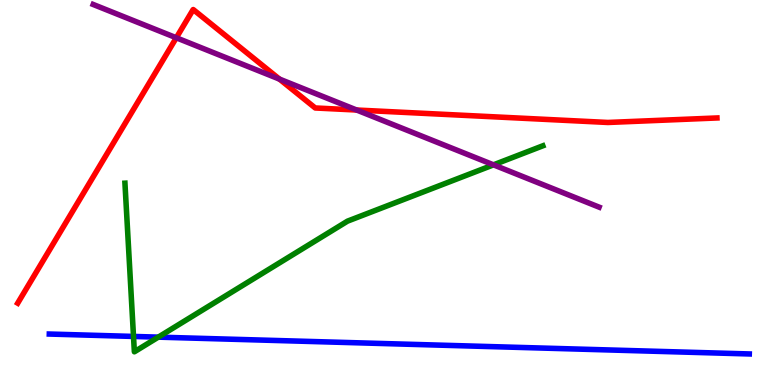[{'lines': ['blue', 'red'], 'intersections': []}, {'lines': ['green', 'red'], 'intersections': []}, {'lines': ['purple', 'red'], 'intersections': [{'x': 2.27, 'y': 9.02}, {'x': 3.61, 'y': 7.95}, {'x': 4.6, 'y': 7.14}]}, {'lines': ['blue', 'green'], 'intersections': [{'x': 1.72, 'y': 1.26}, {'x': 2.04, 'y': 1.24}]}, {'lines': ['blue', 'purple'], 'intersections': []}, {'lines': ['green', 'purple'], 'intersections': [{'x': 6.37, 'y': 5.72}]}]